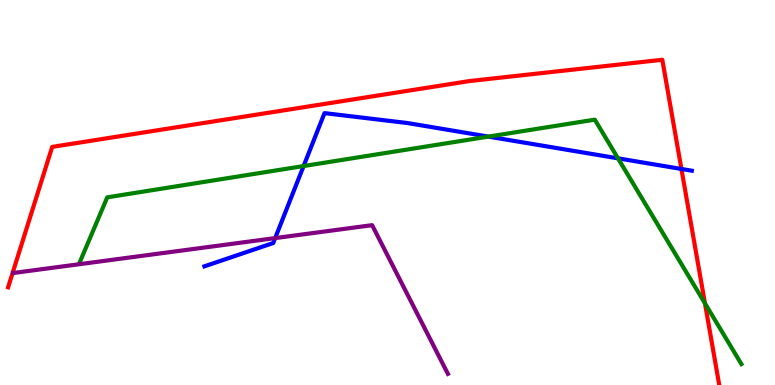[{'lines': ['blue', 'red'], 'intersections': [{'x': 8.79, 'y': 5.61}]}, {'lines': ['green', 'red'], 'intersections': [{'x': 9.1, 'y': 2.12}]}, {'lines': ['purple', 'red'], 'intersections': []}, {'lines': ['blue', 'green'], 'intersections': [{'x': 3.92, 'y': 5.69}, {'x': 6.3, 'y': 6.45}, {'x': 7.97, 'y': 5.89}]}, {'lines': ['blue', 'purple'], 'intersections': [{'x': 3.55, 'y': 3.82}]}, {'lines': ['green', 'purple'], 'intersections': []}]